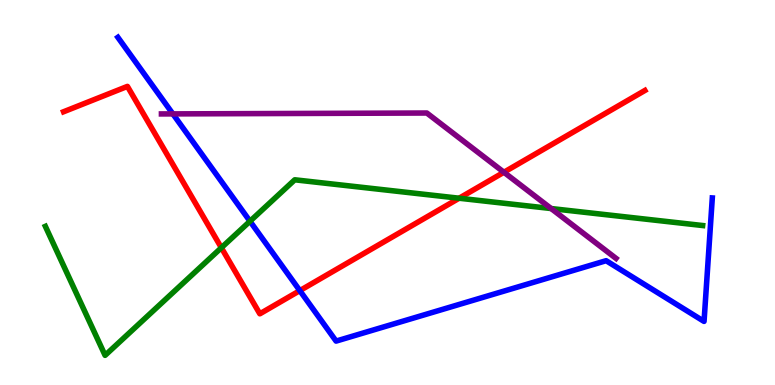[{'lines': ['blue', 'red'], 'intersections': [{'x': 3.87, 'y': 2.45}]}, {'lines': ['green', 'red'], 'intersections': [{'x': 2.86, 'y': 3.57}, {'x': 5.92, 'y': 4.85}]}, {'lines': ['purple', 'red'], 'intersections': [{'x': 6.5, 'y': 5.53}]}, {'lines': ['blue', 'green'], 'intersections': [{'x': 3.23, 'y': 4.25}]}, {'lines': ['blue', 'purple'], 'intersections': [{'x': 2.23, 'y': 7.04}]}, {'lines': ['green', 'purple'], 'intersections': [{'x': 7.11, 'y': 4.58}]}]